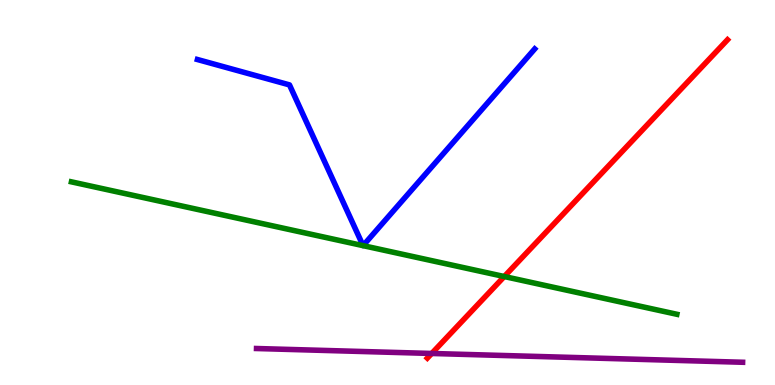[{'lines': ['blue', 'red'], 'intersections': []}, {'lines': ['green', 'red'], 'intersections': [{'x': 6.51, 'y': 2.82}]}, {'lines': ['purple', 'red'], 'intersections': [{'x': 5.57, 'y': 0.819}]}, {'lines': ['blue', 'green'], 'intersections': [{'x': 4.68, 'y': 3.62}, {'x': 4.68, 'y': 3.62}]}, {'lines': ['blue', 'purple'], 'intersections': []}, {'lines': ['green', 'purple'], 'intersections': []}]